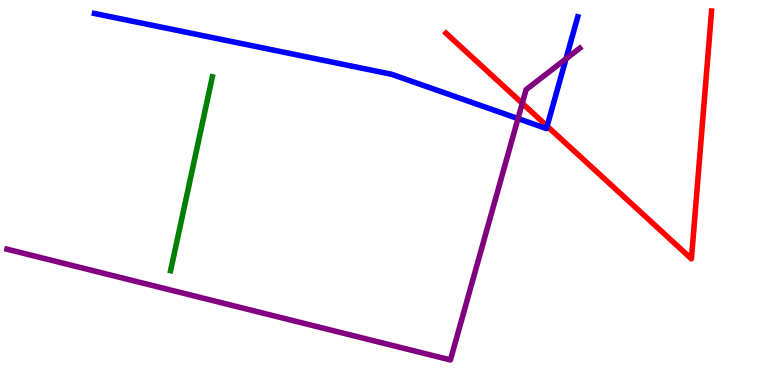[{'lines': ['blue', 'red'], 'intersections': [{'x': 7.06, 'y': 6.72}]}, {'lines': ['green', 'red'], 'intersections': []}, {'lines': ['purple', 'red'], 'intersections': [{'x': 6.74, 'y': 7.32}]}, {'lines': ['blue', 'green'], 'intersections': []}, {'lines': ['blue', 'purple'], 'intersections': [{'x': 6.68, 'y': 6.92}, {'x': 7.3, 'y': 8.47}]}, {'lines': ['green', 'purple'], 'intersections': []}]